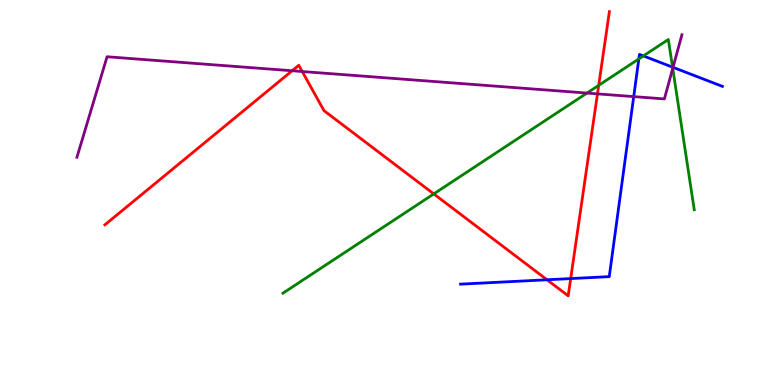[{'lines': ['blue', 'red'], 'intersections': [{'x': 7.06, 'y': 2.73}, {'x': 7.36, 'y': 2.76}]}, {'lines': ['green', 'red'], 'intersections': [{'x': 5.6, 'y': 4.96}, {'x': 7.73, 'y': 7.78}]}, {'lines': ['purple', 'red'], 'intersections': [{'x': 3.77, 'y': 8.16}, {'x': 3.9, 'y': 8.14}, {'x': 7.71, 'y': 7.56}]}, {'lines': ['blue', 'green'], 'intersections': [{'x': 8.24, 'y': 8.47}, {'x': 8.3, 'y': 8.55}, {'x': 8.68, 'y': 8.26}]}, {'lines': ['blue', 'purple'], 'intersections': [{'x': 8.18, 'y': 7.49}, {'x': 8.68, 'y': 8.25}]}, {'lines': ['green', 'purple'], 'intersections': [{'x': 7.57, 'y': 7.58}, {'x': 8.68, 'y': 8.22}]}]